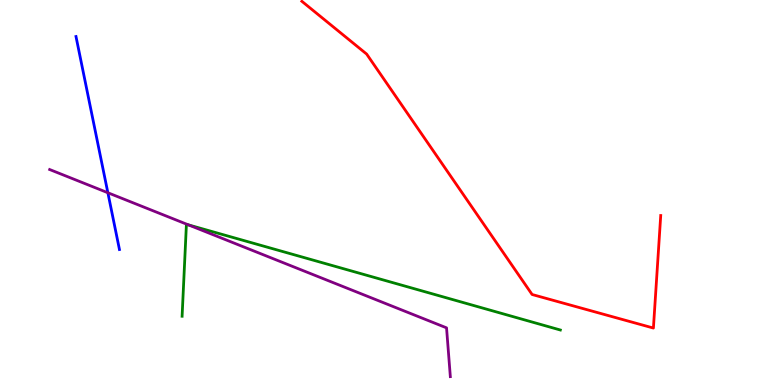[{'lines': ['blue', 'red'], 'intersections': []}, {'lines': ['green', 'red'], 'intersections': []}, {'lines': ['purple', 'red'], 'intersections': []}, {'lines': ['blue', 'green'], 'intersections': []}, {'lines': ['blue', 'purple'], 'intersections': [{'x': 1.39, 'y': 4.99}]}, {'lines': ['green', 'purple'], 'intersections': [{'x': 2.43, 'y': 4.16}]}]